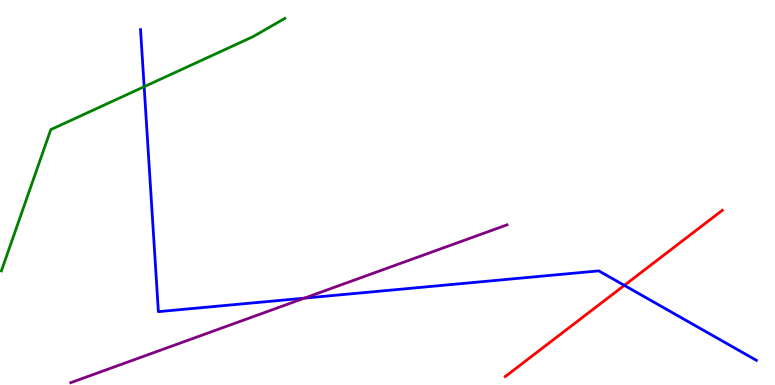[{'lines': ['blue', 'red'], 'intersections': [{'x': 8.06, 'y': 2.59}]}, {'lines': ['green', 'red'], 'intersections': []}, {'lines': ['purple', 'red'], 'intersections': []}, {'lines': ['blue', 'green'], 'intersections': [{'x': 1.86, 'y': 7.75}]}, {'lines': ['blue', 'purple'], 'intersections': [{'x': 3.93, 'y': 2.26}]}, {'lines': ['green', 'purple'], 'intersections': []}]